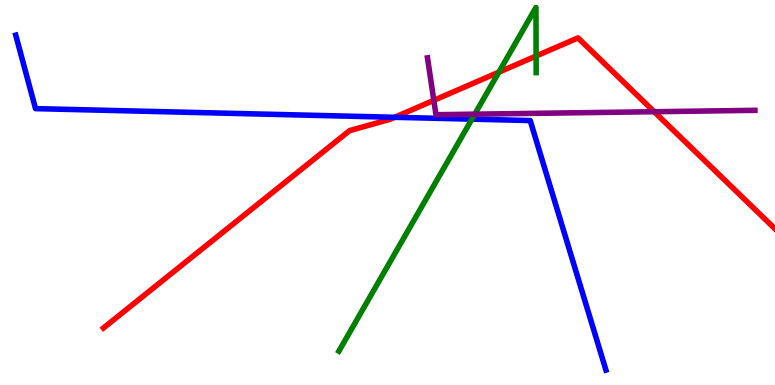[{'lines': ['blue', 'red'], 'intersections': [{'x': 5.09, 'y': 6.95}]}, {'lines': ['green', 'red'], 'intersections': [{'x': 6.44, 'y': 8.13}, {'x': 6.92, 'y': 8.54}]}, {'lines': ['purple', 'red'], 'intersections': [{'x': 5.6, 'y': 7.39}, {'x': 8.44, 'y': 7.1}]}, {'lines': ['blue', 'green'], 'intersections': [{'x': 6.09, 'y': 6.91}]}, {'lines': ['blue', 'purple'], 'intersections': []}, {'lines': ['green', 'purple'], 'intersections': [{'x': 6.13, 'y': 7.03}]}]